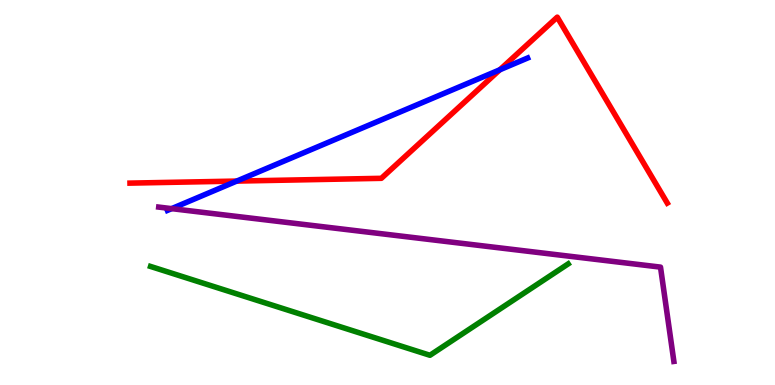[{'lines': ['blue', 'red'], 'intersections': [{'x': 3.05, 'y': 5.3}, {'x': 6.45, 'y': 8.19}]}, {'lines': ['green', 'red'], 'intersections': []}, {'lines': ['purple', 'red'], 'intersections': []}, {'lines': ['blue', 'green'], 'intersections': []}, {'lines': ['blue', 'purple'], 'intersections': [{'x': 2.21, 'y': 4.58}]}, {'lines': ['green', 'purple'], 'intersections': []}]